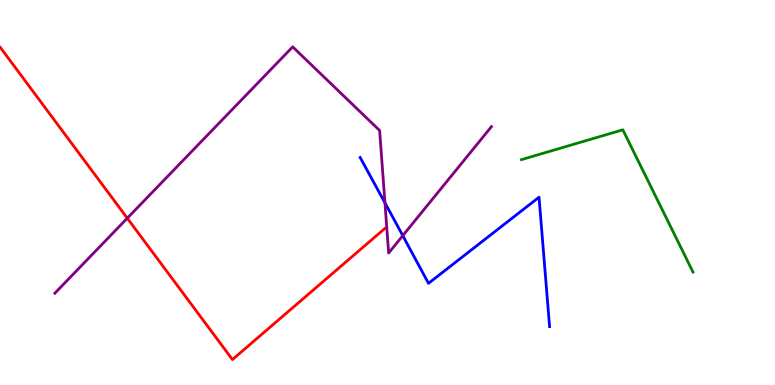[{'lines': ['blue', 'red'], 'intersections': []}, {'lines': ['green', 'red'], 'intersections': []}, {'lines': ['purple', 'red'], 'intersections': [{'x': 1.64, 'y': 4.33}]}, {'lines': ['blue', 'green'], 'intersections': []}, {'lines': ['blue', 'purple'], 'intersections': [{'x': 4.97, 'y': 4.73}, {'x': 5.2, 'y': 3.88}]}, {'lines': ['green', 'purple'], 'intersections': []}]